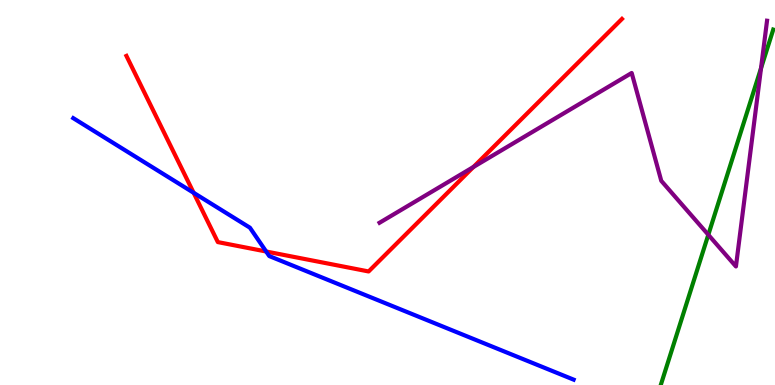[{'lines': ['blue', 'red'], 'intersections': [{'x': 2.5, 'y': 4.99}, {'x': 3.43, 'y': 3.47}]}, {'lines': ['green', 'red'], 'intersections': []}, {'lines': ['purple', 'red'], 'intersections': [{'x': 6.11, 'y': 5.66}]}, {'lines': ['blue', 'green'], 'intersections': []}, {'lines': ['blue', 'purple'], 'intersections': []}, {'lines': ['green', 'purple'], 'intersections': [{'x': 9.14, 'y': 3.9}, {'x': 9.82, 'y': 8.23}]}]